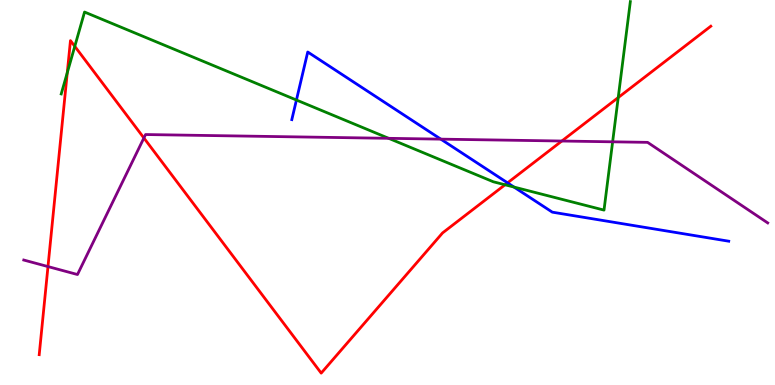[{'lines': ['blue', 'red'], 'intersections': [{'x': 6.55, 'y': 5.25}]}, {'lines': ['green', 'red'], 'intersections': [{'x': 0.868, 'y': 8.11}, {'x': 0.965, 'y': 8.8}, {'x': 6.52, 'y': 5.2}, {'x': 7.98, 'y': 7.47}]}, {'lines': ['purple', 'red'], 'intersections': [{'x': 0.619, 'y': 3.08}, {'x': 1.86, 'y': 6.42}, {'x': 7.25, 'y': 6.34}]}, {'lines': ['blue', 'green'], 'intersections': [{'x': 3.82, 'y': 7.4}, {'x': 6.63, 'y': 5.14}]}, {'lines': ['blue', 'purple'], 'intersections': [{'x': 5.69, 'y': 6.39}]}, {'lines': ['green', 'purple'], 'intersections': [{'x': 5.02, 'y': 6.41}, {'x': 7.9, 'y': 6.32}]}]